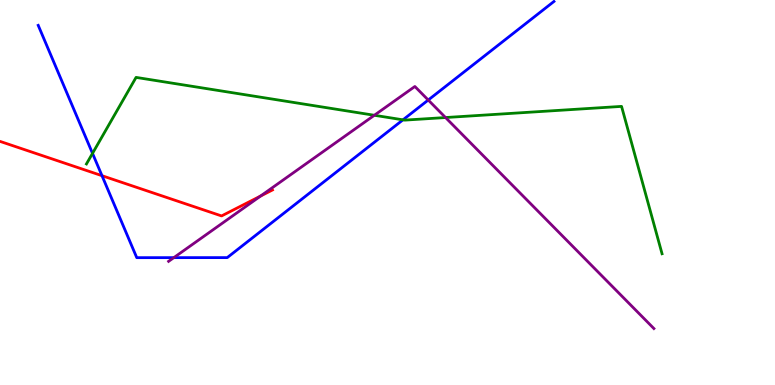[{'lines': ['blue', 'red'], 'intersections': [{'x': 1.32, 'y': 5.44}]}, {'lines': ['green', 'red'], 'intersections': []}, {'lines': ['purple', 'red'], 'intersections': [{'x': 3.36, 'y': 4.91}]}, {'lines': ['blue', 'green'], 'intersections': [{'x': 1.19, 'y': 6.02}, {'x': 5.2, 'y': 6.89}]}, {'lines': ['blue', 'purple'], 'intersections': [{'x': 2.24, 'y': 3.31}, {'x': 5.53, 'y': 7.4}]}, {'lines': ['green', 'purple'], 'intersections': [{'x': 4.83, 'y': 7.01}, {'x': 5.75, 'y': 6.95}]}]